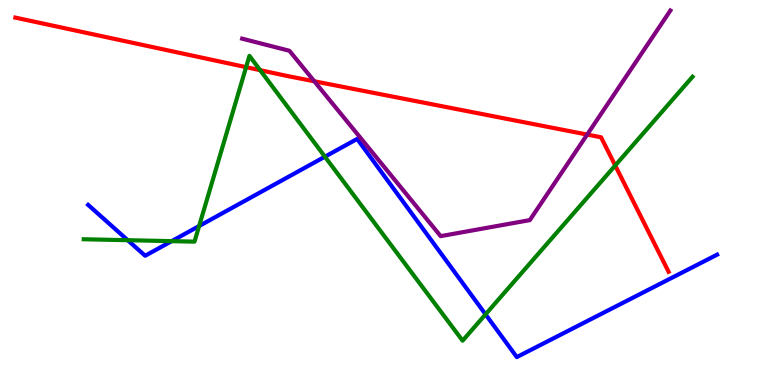[{'lines': ['blue', 'red'], 'intersections': []}, {'lines': ['green', 'red'], 'intersections': [{'x': 3.18, 'y': 8.26}, {'x': 3.36, 'y': 8.18}, {'x': 7.94, 'y': 5.7}]}, {'lines': ['purple', 'red'], 'intersections': [{'x': 4.06, 'y': 7.89}, {'x': 7.58, 'y': 6.5}]}, {'lines': ['blue', 'green'], 'intersections': [{'x': 1.65, 'y': 3.76}, {'x': 2.22, 'y': 3.74}, {'x': 2.57, 'y': 4.13}, {'x': 4.19, 'y': 5.93}, {'x': 6.27, 'y': 1.83}]}, {'lines': ['blue', 'purple'], 'intersections': []}, {'lines': ['green', 'purple'], 'intersections': []}]